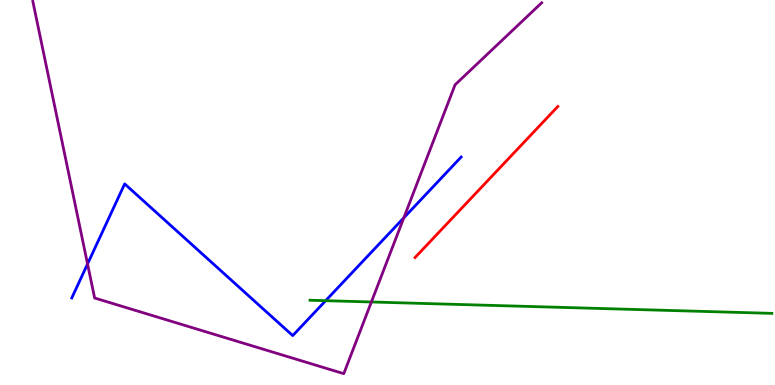[{'lines': ['blue', 'red'], 'intersections': []}, {'lines': ['green', 'red'], 'intersections': []}, {'lines': ['purple', 'red'], 'intersections': []}, {'lines': ['blue', 'green'], 'intersections': [{'x': 4.2, 'y': 2.19}]}, {'lines': ['blue', 'purple'], 'intersections': [{'x': 1.13, 'y': 3.14}, {'x': 5.21, 'y': 4.34}]}, {'lines': ['green', 'purple'], 'intersections': [{'x': 4.79, 'y': 2.16}]}]